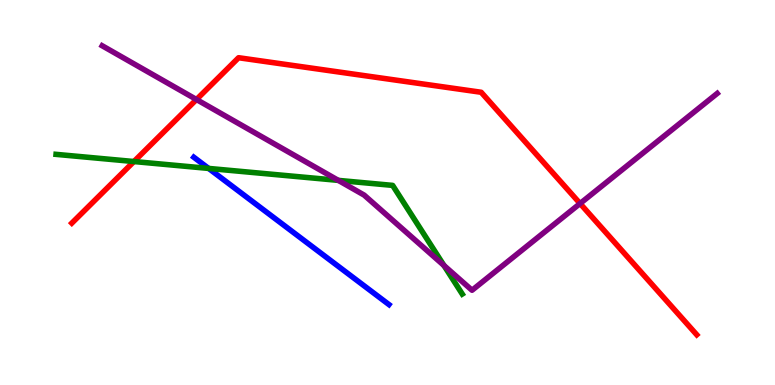[{'lines': ['blue', 'red'], 'intersections': []}, {'lines': ['green', 'red'], 'intersections': [{'x': 1.73, 'y': 5.8}]}, {'lines': ['purple', 'red'], 'intersections': [{'x': 2.54, 'y': 7.42}, {'x': 7.48, 'y': 4.71}]}, {'lines': ['blue', 'green'], 'intersections': [{'x': 2.69, 'y': 5.63}]}, {'lines': ['blue', 'purple'], 'intersections': []}, {'lines': ['green', 'purple'], 'intersections': [{'x': 4.37, 'y': 5.31}, {'x': 5.73, 'y': 3.1}]}]